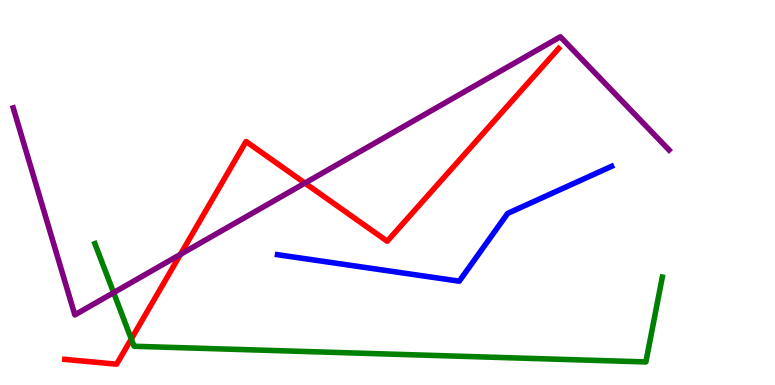[{'lines': ['blue', 'red'], 'intersections': []}, {'lines': ['green', 'red'], 'intersections': [{'x': 1.69, 'y': 1.2}]}, {'lines': ['purple', 'red'], 'intersections': [{'x': 2.33, 'y': 3.39}, {'x': 3.93, 'y': 5.24}]}, {'lines': ['blue', 'green'], 'intersections': []}, {'lines': ['blue', 'purple'], 'intersections': []}, {'lines': ['green', 'purple'], 'intersections': [{'x': 1.47, 'y': 2.4}]}]